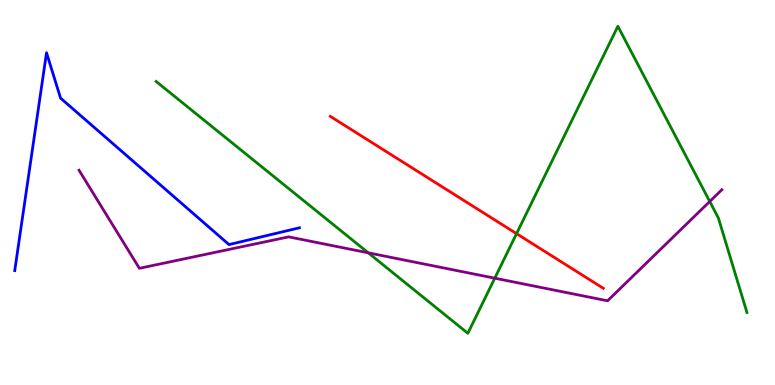[{'lines': ['blue', 'red'], 'intersections': []}, {'lines': ['green', 'red'], 'intersections': [{'x': 6.67, 'y': 3.93}]}, {'lines': ['purple', 'red'], 'intersections': []}, {'lines': ['blue', 'green'], 'intersections': []}, {'lines': ['blue', 'purple'], 'intersections': []}, {'lines': ['green', 'purple'], 'intersections': [{'x': 4.75, 'y': 3.43}, {'x': 6.38, 'y': 2.77}, {'x': 9.16, 'y': 4.77}]}]